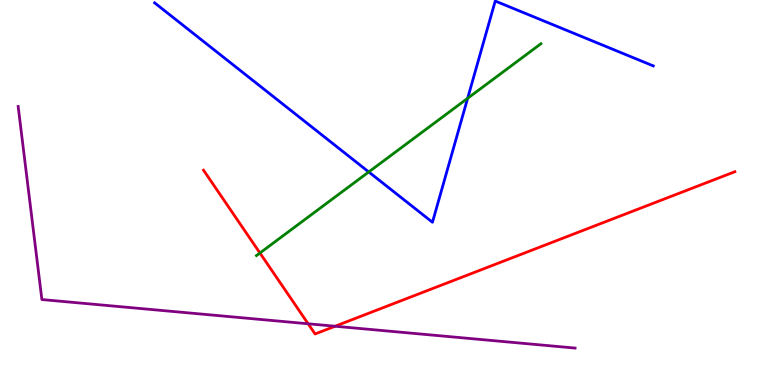[{'lines': ['blue', 'red'], 'intersections': []}, {'lines': ['green', 'red'], 'intersections': [{'x': 3.35, 'y': 3.43}]}, {'lines': ['purple', 'red'], 'intersections': [{'x': 3.98, 'y': 1.59}, {'x': 4.32, 'y': 1.53}]}, {'lines': ['blue', 'green'], 'intersections': [{'x': 4.76, 'y': 5.53}, {'x': 6.03, 'y': 7.45}]}, {'lines': ['blue', 'purple'], 'intersections': []}, {'lines': ['green', 'purple'], 'intersections': []}]